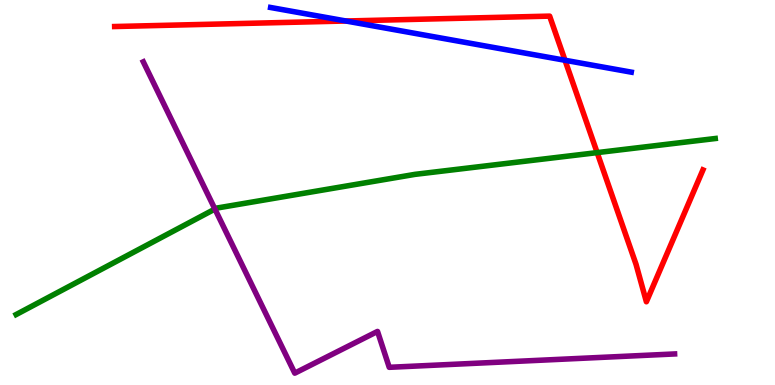[{'lines': ['blue', 'red'], 'intersections': [{'x': 4.46, 'y': 9.45}, {'x': 7.29, 'y': 8.43}]}, {'lines': ['green', 'red'], 'intersections': [{'x': 7.71, 'y': 6.04}]}, {'lines': ['purple', 'red'], 'intersections': []}, {'lines': ['blue', 'green'], 'intersections': []}, {'lines': ['blue', 'purple'], 'intersections': []}, {'lines': ['green', 'purple'], 'intersections': [{'x': 2.77, 'y': 4.57}]}]